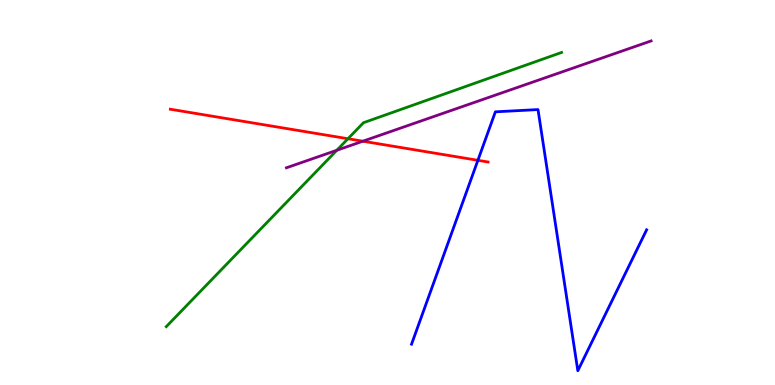[{'lines': ['blue', 'red'], 'intersections': [{'x': 6.17, 'y': 5.84}]}, {'lines': ['green', 'red'], 'intersections': [{'x': 4.49, 'y': 6.4}]}, {'lines': ['purple', 'red'], 'intersections': [{'x': 4.68, 'y': 6.33}]}, {'lines': ['blue', 'green'], 'intersections': []}, {'lines': ['blue', 'purple'], 'intersections': []}, {'lines': ['green', 'purple'], 'intersections': [{'x': 4.35, 'y': 6.1}]}]